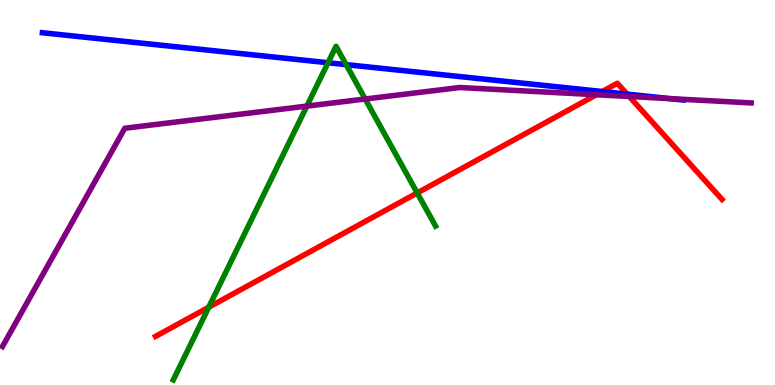[{'lines': ['blue', 'red'], 'intersections': [{'x': 7.77, 'y': 7.62}, {'x': 8.09, 'y': 7.55}]}, {'lines': ['green', 'red'], 'intersections': [{'x': 2.69, 'y': 2.02}, {'x': 5.38, 'y': 4.99}]}, {'lines': ['purple', 'red'], 'intersections': [{'x': 7.7, 'y': 7.54}, {'x': 8.12, 'y': 7.49}]}, {'lines': ['blue', 'green'], 'intersections': [{'x': 4.23, 'y': 8.37}, {'x': 4.47, 'y': 8.32}]}, {'lines': ['blue', 'purple'], 'intersections': [{'x': 8.64, 'y': 7.44}]}, {'lines': ['green', 'purple'], 'intersections': [{'x': 3.96, 'y': 7.24}, {'x': 4.71, 'y': 7.43}]}]